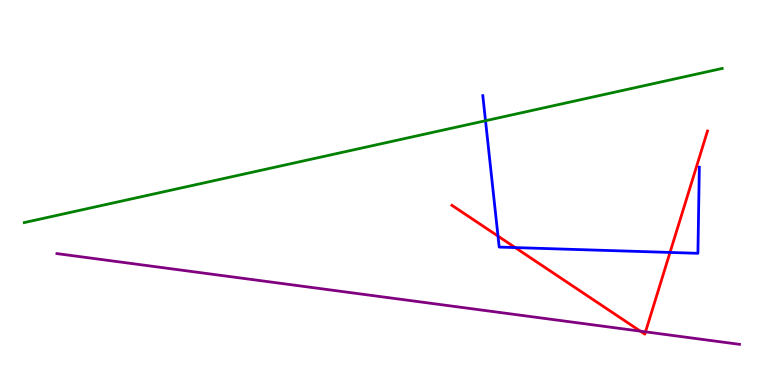[{'lines': ['blue', 'red'], 'intersections': [{'x': 6.43, 'y': 3.87}, {'x': 6.65, 'y': 3.57}, {'x': 8.65, 'y': 3.44}]}, {'lines': ['green', 'red'], 'intersections': []}, {'lines': ['purple', 'red'], 'intersections': [{'x': 8.26, 'y': 1.4}, {'x': 8.33, 'y': 1.38}]}, {'lines': ['blue', 'green'], 'intersections': [{'x': 6.26, 'y': 6.86}]}, {'lines': ['blue', 'purple'], 'intersections': []}, {'lines': ['green', 'purple'], 'intersections': []}]